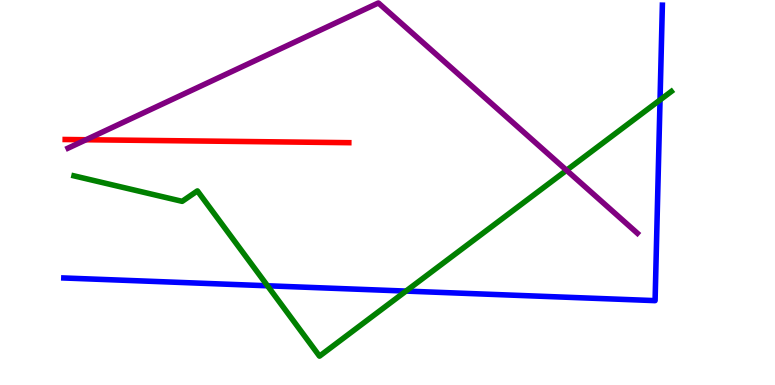[{'lines': ['blue', 'red'], 'intersections': []}, {'lines': ['green', 'red'], 'intersections': []}, {'lines': ['purple', 'red'], 'intersections': [{'x': 1.11, 'y': 6.37}]}, {'lines': ['blue', 'green'], 'intersections': [{'x': 3.45, 'y': 2.58}, {'x': 5.24, 'y': 2.44}, {'x': 8.52, 'y': 7.4}]}, {'lines': ['blue', 'purple'], 'intersections': []}, {'lines': ['green', 'purple'], 'intersections': [{'x': 7.31, 'y': 5.58}]}]